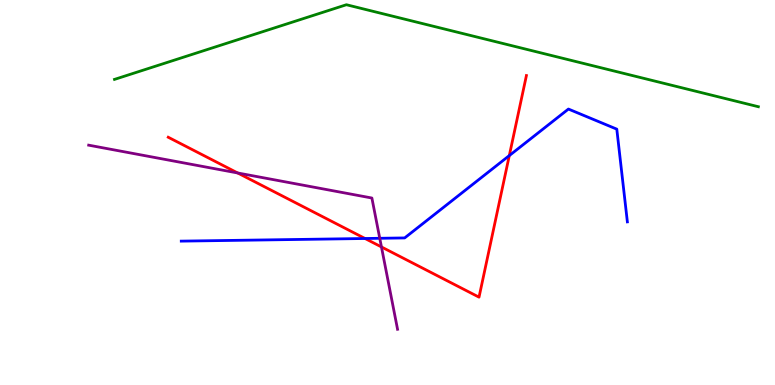[{'lines': ['blue', 'red'], 'intersections': [{'x': 4.71, 'y': 3.81}, {'x': 6.57, 'y': 5.96}]}, {'lines': ['green', 'red'], 'intersections': []}, {'lines': ['purple', 'red'], 'intersections': [{'x': 3.07, 'y': 5.51}, {'x': 4.92, 'y': 3.59}]}, {'lines': ['blue', 'green'], 'intersections': []}, {'lines': ['blue', 'purple'], 'intersections': [{'x': 4.9, 'y': 3.81}]}, {'lines': ['green', 'purple'], 'intersections': []}]